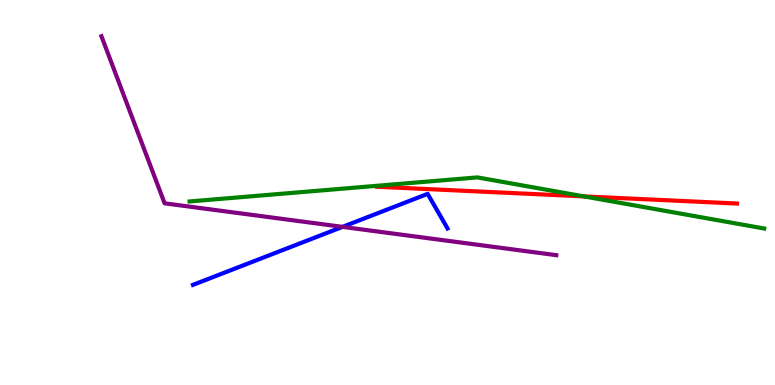[{'lines': ['blue', 'red'], 'intersections': []}, {'lines': ['green', 'red'], 'intersections': [{'x': 7.53, 'y': 4.9}]}, {'lines': ['purple', 'red'], 'intersections': []}, {'lines': ['blue', 'green'], 'intersections': []}, {'lines': ['blue', 'purple'], 'intersections': [{'x': 4.42, 'y': 4.11}]}, {'lines': ['green', 'purple'], 'intersections': []}]